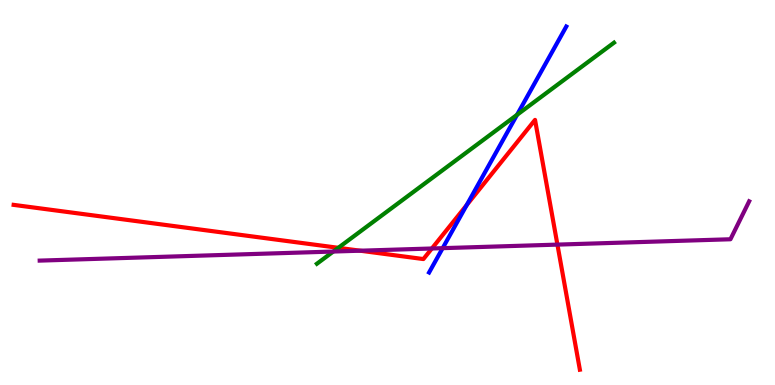[{'lines': ['blue', 'red'], 'intersections': [{'x': 6.02, 'y': 4.67}]}, {'lines': ['green', 'red'], 'intersections': [{'x': 4.37, 'y': 3.56}]}, {'lines': ['purple', 'red'], 'intersections': [{'x': 4.65, 'y': 3.49}, {'x': 5.57, 'y': 3.55}, {'x': 7.19, 'y': 3.65}]}, {'lines': ['blue', 'green'], 'intersections': [{'x': 6.67, 'y': 7.02}]}, {'lines': ['blue', 'purple'], 'intersections': [{'x': 5.71, 'y': 3.55}]}, {'lines': ['green', 'purple'], 'intersections': [{'x': 4.3, 'y': 3.47}]}]